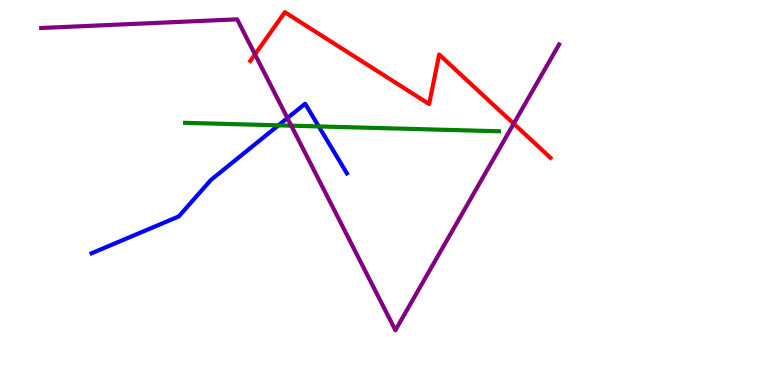[{'lines': ['blue', 'red'], 'intersections': []}, {'lines': ['green', 'red'], 'intersections': []}, {'lines': ['purple', 'red'], 'intersections': [{'x': 3.29, 'y': 8.59}, {'x': 6.63, 'y': 6.79}]}, {'lines': ['blue', 'green'], 'intersections': [{'x': 3.59, 'y': 6.74}, {'x': 4.11, 'y': 6.72}]}, {'lines': ['blue', 'purple'], 'intersections': [{'x': 3.71, 'y': 6.93}]}, {'lines': ['green', 'purple'], 'intersections': [{'x': 3.76, 'y': 6.74}]}]